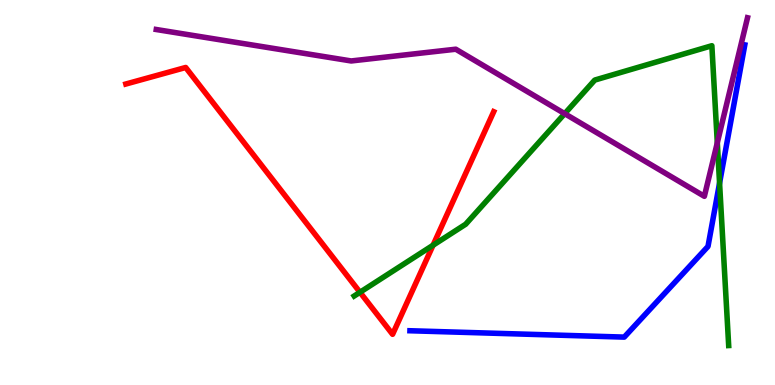[{'lines': ['blue', 'red'], 'intersections': []}, {'lines': ['green', 'red'], 'intersections': [{'x': 4.64, 'y': 2.41}, {'x': 5.59, 'y': 3.63}]}, {'lines': ['purple', 'red'], 'intersections': []}, {'lines': ['blue', 'green'], 'intersections': [{'x': 9.28, 'y': 5.24}]}, {'lines': ['blue', 'purple'], 'intersections': []}, {'lines': ['green', 'purple'], 'intersections': [{'x': 7.29, 'y': 7.05}, {'x': 9.26, 'y': 6.29}]}]